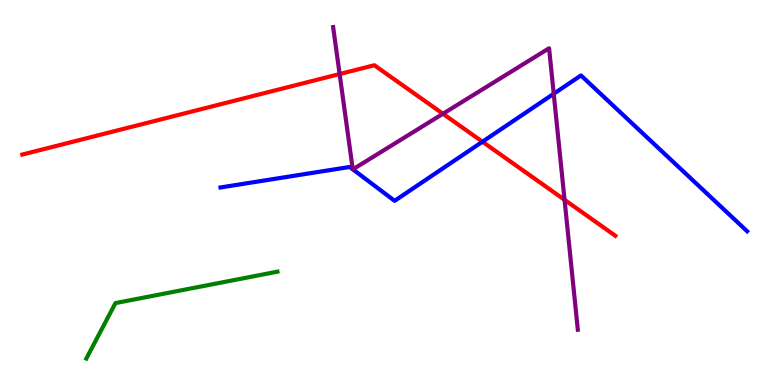[{'lines': ['blue', 'red'], 'intersections': [{'x': 6.23, 'y': 6.32}]}, {'lines': ['green', 'red'], 'intersections': []}, {'lines': ['purple', 'red'], 'intersections': [{'x': 4.38, 'y': 8.08}, {'x': 5.72, 'y': 7.04}, {'x': 7.28, 'y': 4.81}]}, {'lines': ['blue', 'green'], 'intersections': []}, {'lines': ['blue', 'purple'], 'intersections': [{'x': 4.55, 'y': 5.6}, {'x': 4.55, 'y': 5.6}, {'x': 7.14, 'y': 7.56}]}, {'lines': ['green', 'purple'], 'intersections': []}]